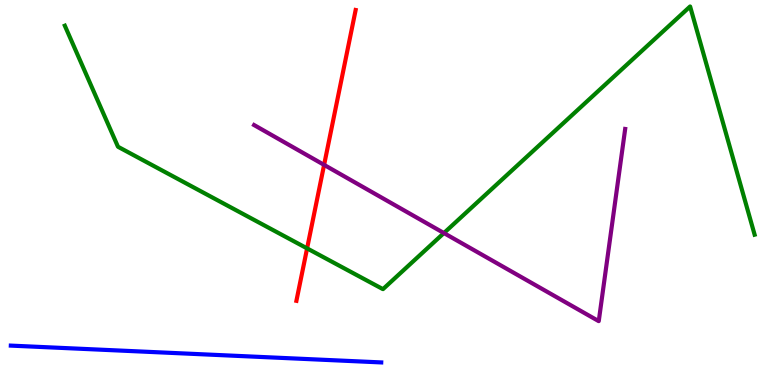[{'lines': ['blue', 'red'], 'intersections': []}, {'lines': ['green', 'red'], 'intersections': [{'x': 3.96, 'y': 3.55}]}, {'lines': ['purple', 'red'], 'intersections': [{'x': 4.18, 'y': 5.72}]}, {'lines': ['blue', 'green'], 'intersections': []}, {'lines': ['blue', 'purple'], 'intersections': []}, {'lines': ['green', 'purple'], 'intersections': [{'x': 5.73, 'y': 3.95}]}]